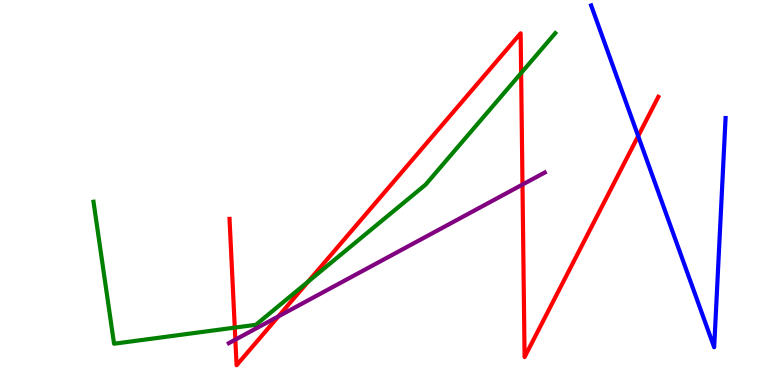[{'lines': ['blue', 'red'], 'intersections': [{'x': 8.23, 'y': 6.47}]}, {'lines': ['green', 'red'], 'intersections': [{'x': 3.03, 'y': 1.49}, {'x': 3.98, 'y': 2.68}, {'x': 6.72, 'y': 8.1}]}, {'lines': ['purple', 'red'], 'intersections': [{'x': 3.04, 'y': 1.18}, {'x': 3.59, 'y': 1.78}, {'x': 6.74, 'y': 5.21}]}, {'lines': ['blue', 'green'], 'intersections': []}, {'lines': ['blue', 'purple'], 'intersections': []}, {'lines': ['green', 'purple'], 'intersections': []}]